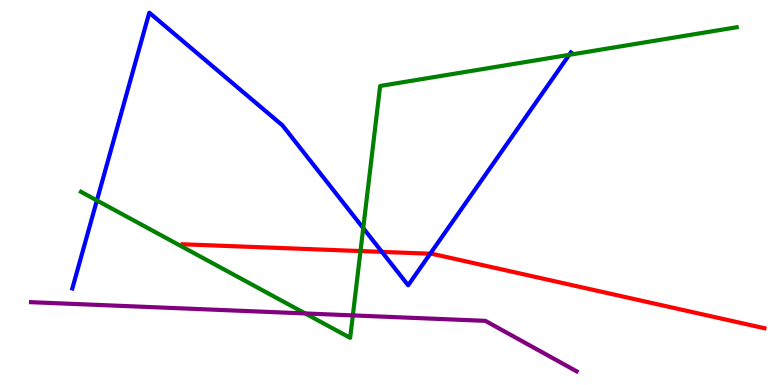[{'lines': ['blue', 'red'], 'intersections': [{'x': 4.93, 'y': 3.46}, {'x': 5.55, 'y': 3.41}]}, {'lines': ['green', 'red'], 'intersections': [{'x': 4.65, 'y': 3.48}]}, {'lines': ['purple', 'red'], 'intersections': []}, {'lines': ['blue', 'green'], 'intersections': [{'x': 1.25, 'y': 4.79}, {'x': 4.69, 'y': 4.08}, {'x': 7.35, 'y': 8.58}]}, {'lines': ['blue', 'purple'], 'intersections': []}, {'lines': ['green', 'purple'], 'intersections': [{'x': 3.94, 'y': 1.86}, {'x': 4.55, 'y': 1.81}]}]